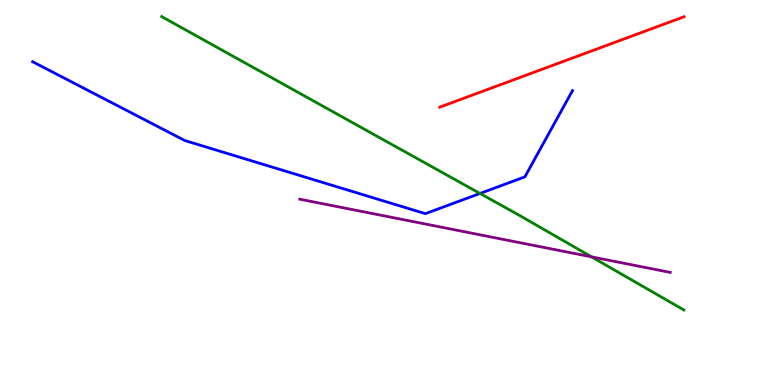[{'lines': ['blue', 'red'], 'intersections': []}, {'lines': ['green', 'red'], 'intersections': []}, {'lines': ['purple', 'red'], 'intersections': []}, {'lines': ['blue', 'green'], 'intersections': [{'x': 6.19, 'y': 4.98}]}, {'lines': ['blue', 'purple'], 'intersections': []}, {'lines': ['green', 'purple'], 'intersections': [{'x': 7.63, 'y': 3.33}]}]